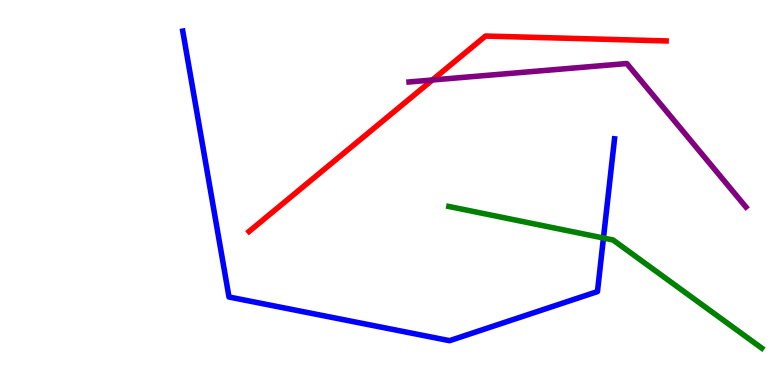[{'lines': ['blue', 'red'], 'intersections': []}, {'lines': ['green', 'red'], 'intersections': []}, {'lines': ['purple', 'red'], 'intersections': [{'x': 5.58, 'y': 7.92}]}, {'lines': ['blue', 'green'], 'intersections': [{'x': 7.79, 'y': 3.82}]}, {'lines': ['blue', 'purple'], 'intersections': []}, {'lines': ['green', 'purple'], 'intersections': []}]